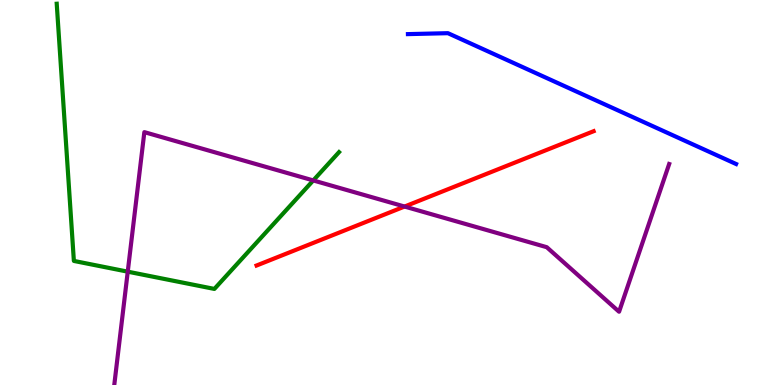[{'lines': ['blue', 'red'], 'intersections': []}, {'lines': ['green', 'red'], 'intersections': []}, {'lines': ['purple', 'red'], 'intersections': [{'x': 5.22, 'y': 4.64}]}, {'lines': ['blue', 'green'], 'intersections': []}, {'lines': ['blue', 'purple'], 'intersections': []}, {'lines': ['green', 'purple'], 'intersections': [{'x': 1.65, 'y': 2.94}, {'x': 4.04, 'y': 5.31}]}]